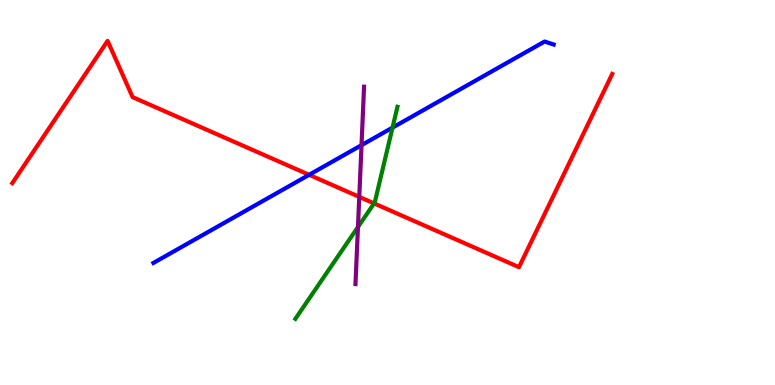[{'lines': ['blue', 'red'], 'intersections': [{'x': 3.99, 'y': 5.46}]}, {'lines': ['green', 'red'], 'intersections': [{'x': 4.83, 'y': 4.72}]}, {'lines': ['purple', 'red'], 'intersections': [{'x': 4.64, 'y': 4.89}]}, {'lines': ['blue', 'green'], 'intersections': [{'x': 5.06, 'y': 6.69}]}, {'lines': ['blue', 'purple'], 'intersections': [{'x': 4.66, 'y': 6.23}]}, {'lines': ['green', 'purple'], 'intersections': [{'x': 4.62, 'y': 4.1}]}]